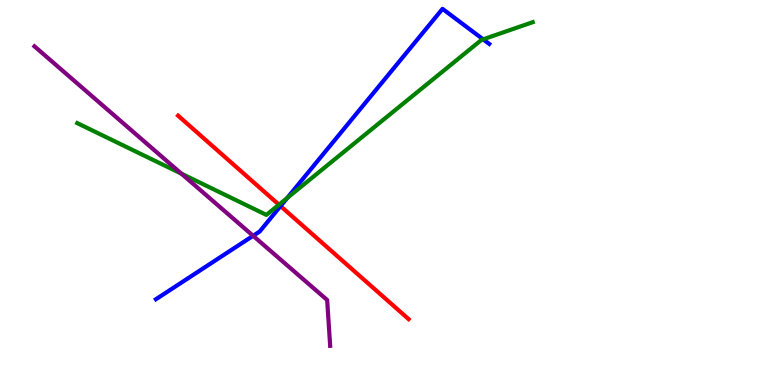[{'lines': ['blue', 'red'], 'intersections': [{'x': 3.62, 'y': 4.65}]}, {'lines': ['green', 'red'], 'intersections': [{'x': 3.6, 'y': 4.68}]}, {'lines': ['purple', 'red'], 'intersections': []}, {'lines': ['blue', 'green'], 'intersections': [{'x': 3.71, 'y': 4.86}, {'x': 6.23, 'y': 8.98}]}, {'lines': ['blue', 'purple'], 'intersections': [{'x': 3.27, 'y': 3.88}]}, {'lines': ['green', 'purple'], 'intersections': [{'x': 2.34, 'y': 5.49}]}]